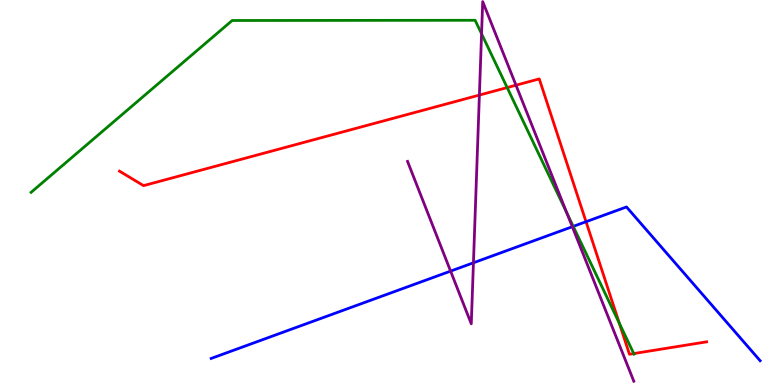[{'lines': ['blue', 'red'], 'intersections': [{'x': 7.56, 'y': 4.24}]}, {'lines': ['green', 'red'], 'intersections': [{'x': 6.54, 'y': 7.73}, {'x': 7.99, 'y': 1.61}, {'x': 8.18, 'y': 0.817}]}, {'lines': ['purple', 'red'], 'intersections': [{'x': 6.19, 'y': 7.53}, {'x': 6.66, 'y': 7.79}]}, {'lines': ['blue', 'green'], 'intersections': [{'x': 7.4, 'y': 4.12}]}, {'lines': ['blue', 'purple'], 'intersections': [{'x': 5.81, 'y': 2.96}, {'x': 6.11, 'y': 3.17}, {'x': 7.38, 'y': 4.11}]}, {'lines': ['green', 'purple'], 'intersections': [{'x': 6.21, 'y': 9.12}, {'x': 7.31, 'y': 4.47}]}]